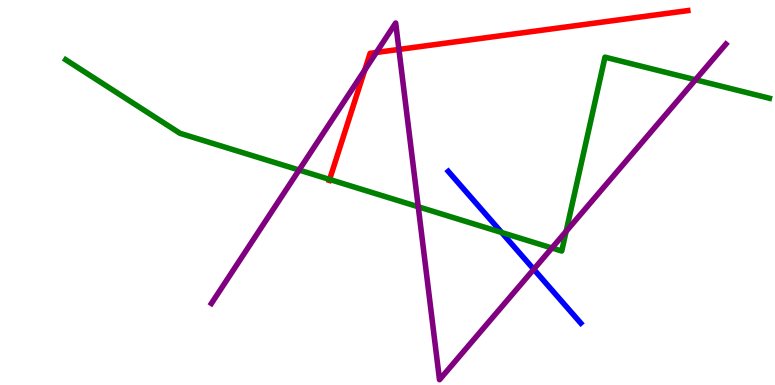[{'lines': ['blue', 'red'], 'intersections': []}, {'lines': ['green', 'red'], 'intersections': [{'x': 4.25, 'y': 5.34}]}, {'lines': ['purple', 'red'], 'intersections': [{'x': 4.71, 'y': 8.18}, {'x': 4.86, 'y': 8.64}, {'x': 5.15, 'y': 8.72}]}, {'lines': ['blue', 'green'], 'intersections': [{'x': 6.47, 'y': 3.96}]}, {'lines': ['blue', 'purple'], 'intersections': [{'x': 6.89, 'y': 3.01}]}, {'lines': ['green', 'purple'], 'intersections': [{'x': 3.86, 'y': 5.58}, {'x': 5.4, 'y': 4.63}, {'x': 7.12, 'y': 3.56}, {'x': 7.3, 'y': 3.99}, {'x': 8.97, 'y': 7.93}]}]